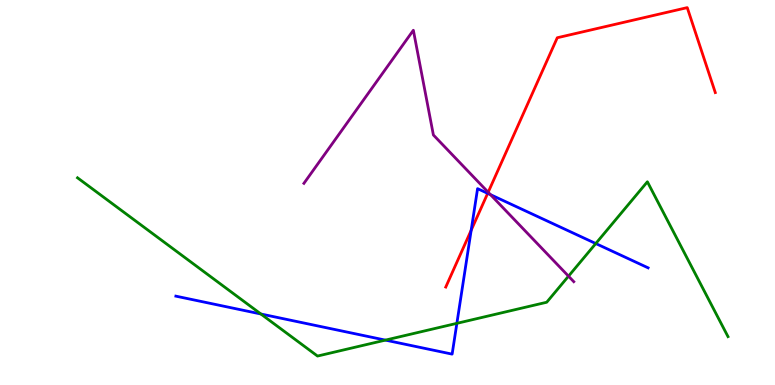[{'lines': ['blue', 'red'], 'intersections': [{'x': 6.08, 'y': 4.02}, {'x': 6.29, 'y': 4.98}]}, {'lines': ['green', 'red'], 'intersections': []}, {'lines': ['purple', 'red'], 'intersections': [{'x': 6.3, 'y': 5.01}]}, {'lines': ['blue', 'green'], 'intersections': [{'x': 3.37, 'y': 1.84}, {'x': 4.97, 'y': 1.17}, {'x': 5.9, 'y': 1.6}, {'x': 7.69, 'y': 3.67}]}, {'lines': ['blue', 'purple'], 'intersections': [{'x': 6.33, 'y': 4.94}]}, {'lines': ['green', 'purple'], 'intersections': [{'x': 7.34, 'y': 2.83}]}]